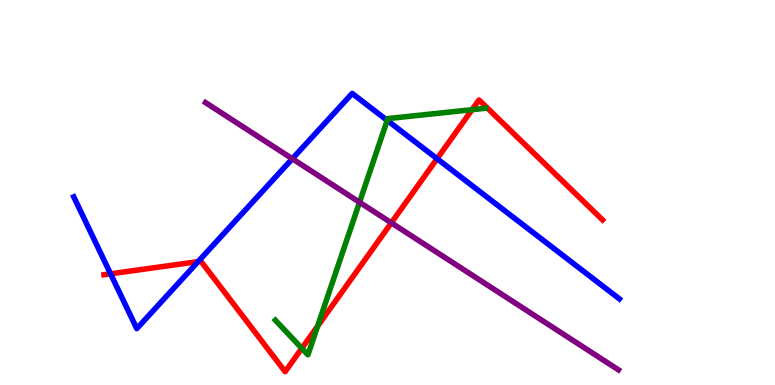[{'lines': ['blue', 'red'], 'intersections': [{'x': 1.43, 'y': 2.89}, {'x': 2.56, 'y': 3.2}, {'x': 5.64, 'y': 5.88}]}, {'lines': ['green', 'red'], 'intersections': [{'x': 3.89, 'y': 0.953}, {'x': 4.1, 'y': 1.53}, {'x': 6.09, 'y': 7.15}]}, {'lines': ['purple', 'red'], 'intersections': [{'x': 5.05, 'y': 4.21}]}, {'lines': ['blue', 'green'], 'intersections': [{'x': 5.0, 'y': 6.87}]}, {'lines': ['blue', 'purple'], 'intersections': [{'x': 3.77, 'y': 5.88}]}, {'lines': ['green', 'purple'], 'intersections': [{'x': 4.64, 'y': 4.75}]}]